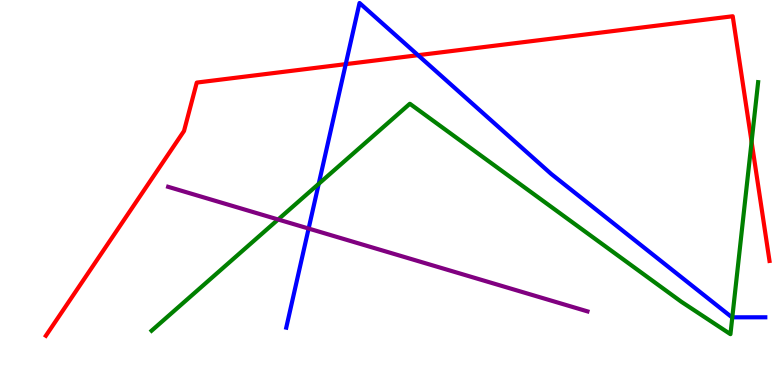[{'lines': ['blue', 'red'], 'intersections': [{'x': 4.46, 'y': 8.33}, {'x': 5.39, 'y': 8.57}]}, {'lines': ['green', 'red'], 'intersections': [{'x': 9.7, 'y': 6.32}]}, {'lines': ['purple', 'red'], 'intersections': []}, {'lines': ['blue', 'green'], 'intersections': [{'x': 4.11, 'y': 5.22}, {'x': 9.45, 'y': 1.76}]}, {'lines': ['blue', 'purple'], 'intersections': [{'x': 3.98, 'y': 4.06}]}, {'lines': ['green', 'purple'], 'intersections': [{'x': 3.59, 'y': 4.3}]}]